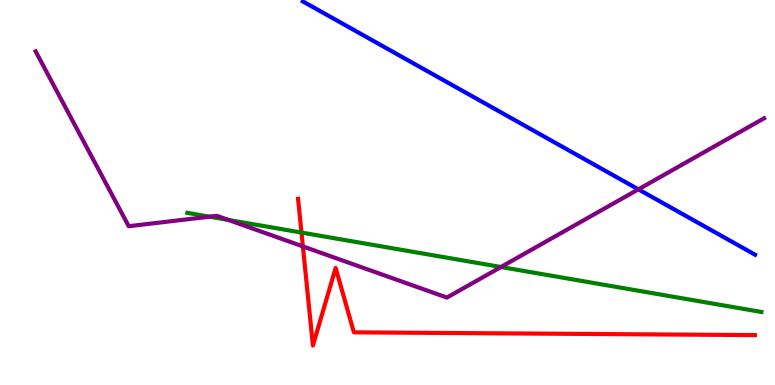[{'lines': ['blue', 'red'], 'intersections': []}, {'lines': ['green', 'red'], 'intersections': [{'x': 3.89, 'y': 3.96}]}, {'lines': ['purple', 'red'], 'intersections': [{'x': 3.91, 'y': 3.6}]}, {'lines': ['blue', 'green'], 'intersections': []}, {'lines': ['blue', 'purple'], 'intersections': [{'x': 8.24, 'y': 5.08}]}, {'lines': ['green', 'purple'], 'intersections': [{'x': 2.7, 'y': 4.37}, {'x': 2.95, 'y': 4.29}, {'x': 6.46, 'y': 3.06}]}]